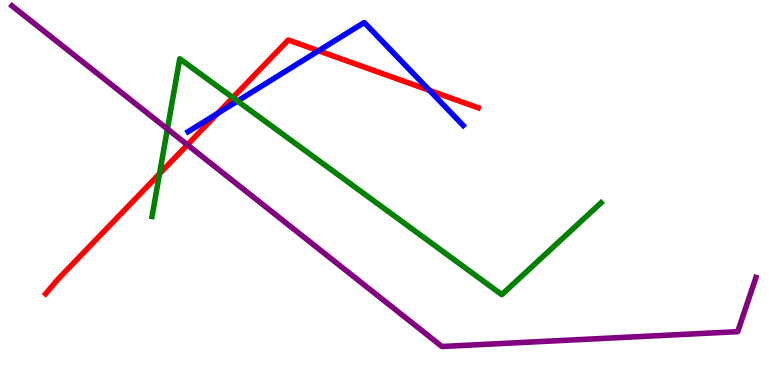[{'lines': ['blue', 'red'], 'intersections': [{'x': 2.81, 'y': 7.06}, {'x': 4.11, 'y': 8.68}, {'x': 5.54, 'y': 7.65}]}, {'lines': ['green', 'red'], 'intersections': [{'x': 2.06, 'y': 5.49}, {'x': 3.0, 'y': 7.46}]}, {'lines': ['purple', 'red'], 'intersections': [{'x': 2.42, 'y': 6.24}]}, {'lines': ['blue', 'green'], 'intersections': [{'x': 3.06, 'y': 7.38}]}, {'lines': ['blue', 'purple'], 'intersections': []}, {'lines': ['green', 'purple'], 'intersections': [{'x': 2.16, 'y': 6.65}]}]